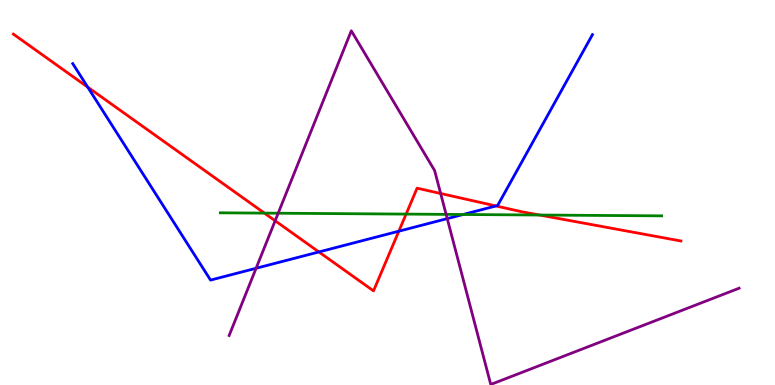[{'lines': ['blue', 'red'], 'intersections': [{'x': 1.13, 'y': 7.74}, {'x': 4.11, 'y': 3.46}, {'x': 5.15, 'y': 4.0}, {'x': 6.4, 'y': 4.65}]}, {'lines': ['green', 'red'], 'intersections': [{'x': 3.41, 'y': 4.46}, {'x': 5.24, 'y': 4.44}, {'x': 6.96, 'y': 4.42}]}, {'lines': ['purple', 'red'], 'intersections': [{'x': 3.55, 'y': 4.27}, {'x': 5.69, 'y': 4.97}]}, {'lines': ['blue', 'green'], 'intersections': [{'x': 5.98, 'y': 4.43}]}, {'lines': ['blue', 'purple'], 'intersections': [{'x': 3.3, 'y': 3.03}, {'x': 5.77, 'y': 4.32}]}, {'lines': ['green', 'purple'], 'intersections': [{'x': 3.59, 'y': 4.46}, {'x': 5.76, 'y': 4.43}]}]